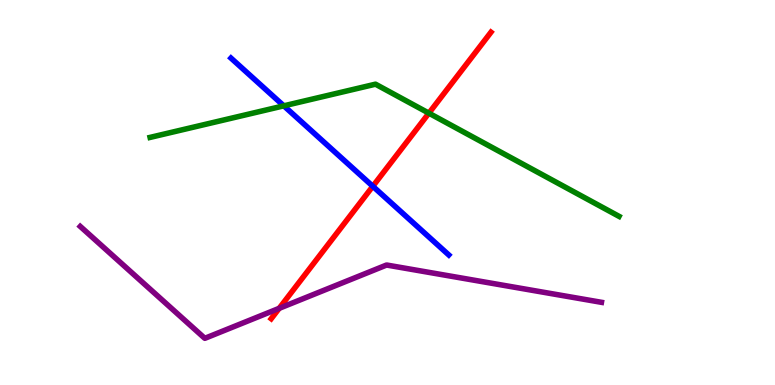[{'lines': ['blue', 'red'], 'intersections': [{'x': 4.81, 'y': 5.16}]}, {'lines': ['green', 'red'], 'intersections': [{'x': 5.53, 'y': 7.06}]}, {'lines': ['purple', 'red'], 'intersections': [{'x': 3.6, 'y': 1.99}]}, {'lines': ['blue', 'green'], 'intersections': [{'x': 3.66, 'y': 7.25}]}, {'lines': ['blue', 'purple'], 'intersections': []}, {'lines': ['green', 'purple'], 'intersections': []}]